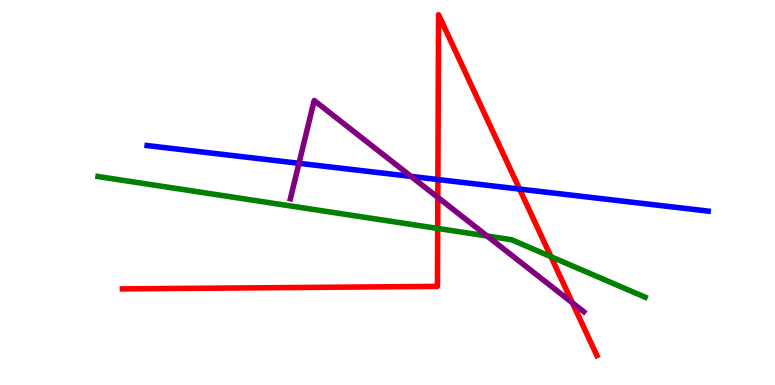[{'lines': ['blue', 'red'], 'intersections': [{'x': 5.65, 'y': 5.34}, {'x': 6.7, 'y': 5.09}]}, {'lines': ['green', 'red'], 'intersections': [{'x': 5.65, 'y': 4.07}, {'x': 7.11, 'y': 3.33}]}, {'lines': ['purple', 'red'], 'intersections': [{'x': 5.65, 'y': 4.87}, {'x': 7.39, 'y': 2.13}]}, {'lines': ['blue', 'green'], 'intersections': []}, {'lines': ['blue', 'purple'], 'intersections': [{'x': 3.86, 'y': 5.76}, {'x': 5.3, 'y': 5.42}]}, {'lines': ['green', 'purple'], 'intersections': [{'x': 6.29, 'y': 3.87}]}]